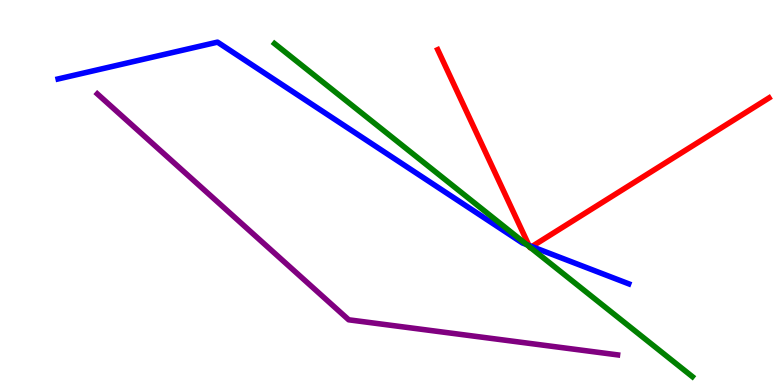[{'lines': ['blue', 'red'], 'intersections': [{'x': 6.83, 'y': 3.62}, {'x': 6.86, 'y': 3.6}]}, {'lines': ['green', 'red'], 'intersections': [{'x': 6.83, 'y': 3.59}, {'x': 6.84, 'y': 3.57}]}, {'lines': ['purple', 'red'], 'intersections': []}, {'lines': ['blue', 'green'], 'intersections': [{'x': 6.8, 'y': 3.65}]}, {'lines': ['blue', 'purple'], 'intersections': []}, {'lines': ['green', 'purple'], 'intersections': []}]